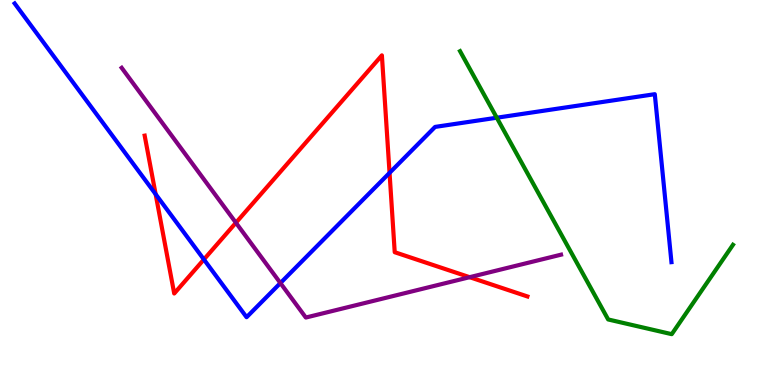[{'lines': ['blue', 'red'], 'intersections': [{'x': 2.01, 'y': 4.96}, {'x': 2.63, 'y': 3.26}, {'x': 5.03, 'y': 5.51}]}, {'lines': ['green', 'red'], 'intersections': []}, {'lines': ['purple', 'red'], 'intersections': [{'x': 3.04, 'y': 4.21}, {'x': 6.06, 'y': 2.8}]}, {'lines': ['blue', 'green'], 'intersections': [{'x': 6.41, 'y': 6.94}]}, {'lines': ['blue', 'purple'], 'intersections': [{'x': 3.62, 'y': 2.65}]}, {'lines': ['green', 'purple'], 'intersections': []}]